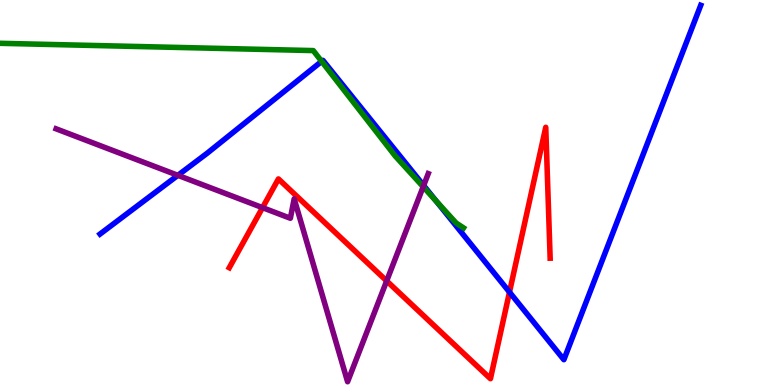[{'lines': ['blue', 'red'], 'intersections': [{'x': 6.57, 'y': 2.41}]}, {'lines': ['green', 'red'], 'intersections': []}, {'lines': ['purple', 'red'], 'intersections': [{'x': 3.39, 'y': 4.61}, {'x': 4.99, 'y': 2.7}]}, {'lines': ['blue', 'green'], 'intersections': [{'x': 4.15, 'y': 8.41}, {'x': 5.63, 'y': 4.77}]}, {'lines': ['blue', 'purple'], 'intersections': [{'x': 2.3, 'y': 5.45}, {'x': 5.47, 'y': 5.18}]}, {'lines': ['green', 'purple'], 'intersections': [{'x': 5.46, 'y': 5.15}]}]